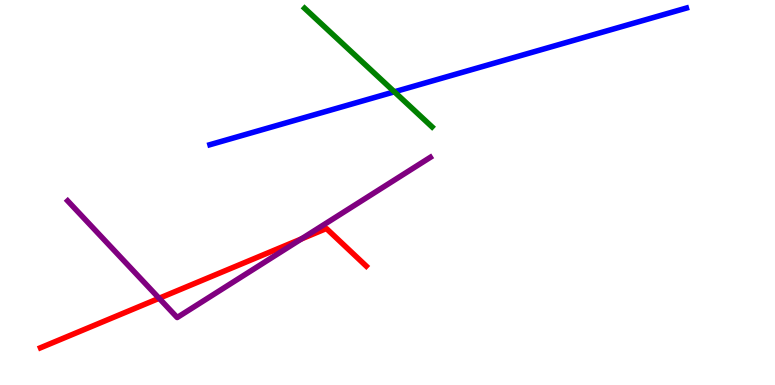[{'lines': ['blue', 'red'], 'intersections': []}, {'lines': ['green', 'red'], 'intersections': []}, {'lines': ['purple', 'red'], 'intersections': [{'x': 2.05, 'y': 2.25}, {'x': 3.89, 'y': 3.79}]}, {'lines': ['blue', 'green'], 'intersections': [{'x': 5.09, 'y': 7.62}]}, {'lines': ['blue', 'purple'], 'intersections': []}, {'lines': ['green', 'purple'], 'intersections': []}]